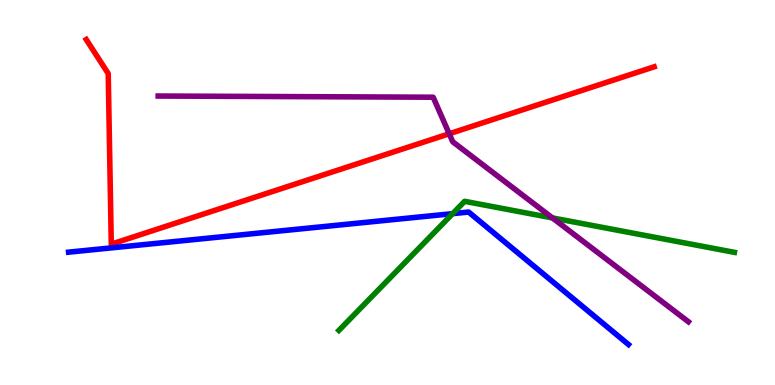[{'lines': ['blue', 'red'], 'intersections': []}, {'lines': ['green', 'red'], 'intersections': []}, {'lines': ['purple', 'red'], 'intersections': [{'x': 5.8, 'y': 6.53}]}, {'lines': ['blue', 'green'], 'intersections': [{'x': 5.84, 'y': 4.45}]}, {'lines': ['blue', 'purple'], 'intersections': []}, {'lines': ['green', 'purple'], 'intersections': [{'x': 7.13, 'y': 4.34}]}]